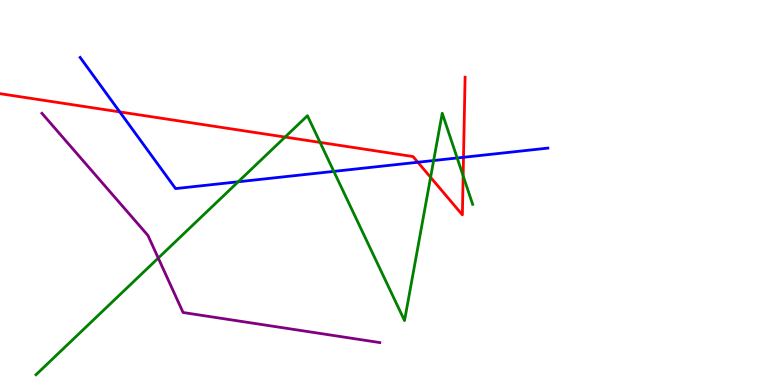[{'lines': ['blue', 'red'], 'intersections': [{'x': 1.55, 'y': 7.09}, {'x': 5.39, 'y': 5.79}, {'x': 5.98, 'y': 5.91}]}, {'lines': ['green', 'red'], 'intersections': [{'x': 3.68, 'y': 6.44}, {'x': 4.13, 'y': 6.3}, {'x': 5.56, 'y': 5.39}, {'x': 5.98, 'y': 5.43}]}, {'lines': ['purple', 'red'], 'intersections': []}, {'lines': ['blue', 'green'], 'intersections': [{'x': 3.07, 'y': 5.28}, {'x': 4.31, 'y': 5.55}, {'x': 5.6, 'y': 5.83}, {'x': 5.9, 'y': 5.9}]}, {'lines': ['blue', 'purple'], 'intersections': []}, {'lines': ['green', 'purple'], 'intersections': [{'x': 2.04, 'y': 3.3}]}]